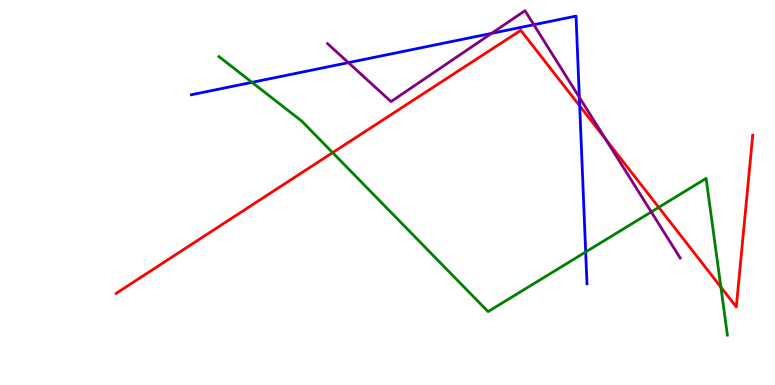[{'lines': ['blue', 'red'], 'intersections': [{'x': 7.48, 'y': 7.25}]}, {'lines': ['green', 'red'], 'intersections': [{'x': 4.29, 'y': 6.04}, {'x': 8.5, 'y': 4.61}, {'x': 9.3, 'y': 2.54}]}, {'lines': ['purple', 'red'], 'intersections': [{'x': 7.82, 'y': 6.38}]}, {'lines': ['blue', 'green'], 'intersections': [{'x': 3.25, 'y': 7.86}, {'x': 7.56, 'y': 3.45}]}, {'lines': ['blue', 'purple'], 'intersections': [{'x': 4.5, 'y': 8.37}, {'x': 6.34, 'y': 9.13}, {'x': 6.89, 'y': 9.36}, {'x': 7.48, 'y': 7.47}]}, {'lines': ['green', 'purple'], 'intersections': [{'x': 8.4, 'y': 4.5}]}]